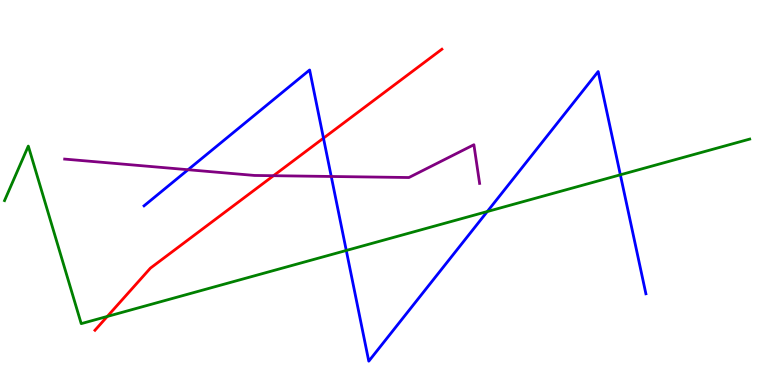[{'lines': ['blue', 'red'], 'intersections': [{'x': 4.17, 'y': 6.41}]}, {'lines': ['green', 'red'], 'intersections': [{'x': 1.38, 'y': 1.78}]}, {'lines': ['purple', 'red'], 'intersections': [{'x': 3.53, 'y': 5.44}]}, {'lines': ['blue', 'green'], 'intersections': [{'x': 4.47, 'y': 3.49}, {'x': 6.29, 'y': 4.51}, {'x': 8.0, 'y': 5.46}]}, {'lines': ['blue', 'purple'], 'intersections': [{'x': 2.43, 'y': 5.59}, {'x': 4.27, 'y': 5.42}]}, {'lines': ['green', 'purple'], 'intersections': []}]